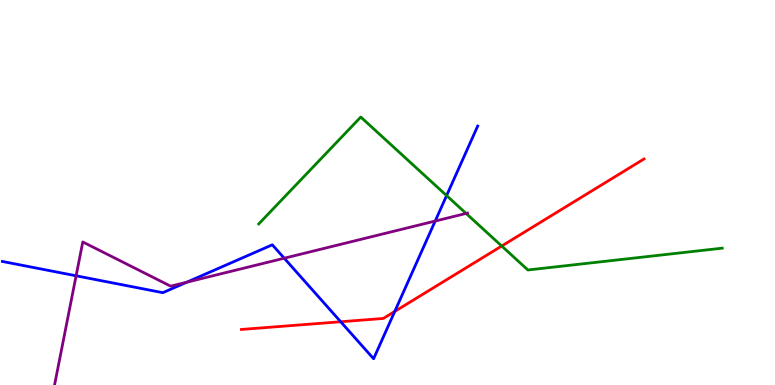[{'lines': ['blue', 'red'], 'intersections': [{'x': 4.4, 'y': 1.64}, {'x': 5.09, 'y': 1.91}]}, {'lines': ['green', 'red'], 'intersections': [{'x': 6.47, 'y': 3.61}]}, {'lines': ['purple', 'red'], 'intersections': []}, {'lines': ['blue', 'green'], 'intersections': [{'x': 5.76, 'y': 4.92}]}, {'lines': ['blue', 'purple'], 'intersections': [{'x': 0.982, 'y': 2.84}, {'x': 2.41, 'y': 2.67}, {'x': 3.67, 'y': 3.29}, {'x': 5.62, 'y': 4.26}]}, {'lines': ['green', 'purple'], 'intersections': [{'x': 6.01, 'y': 4.46}]}]